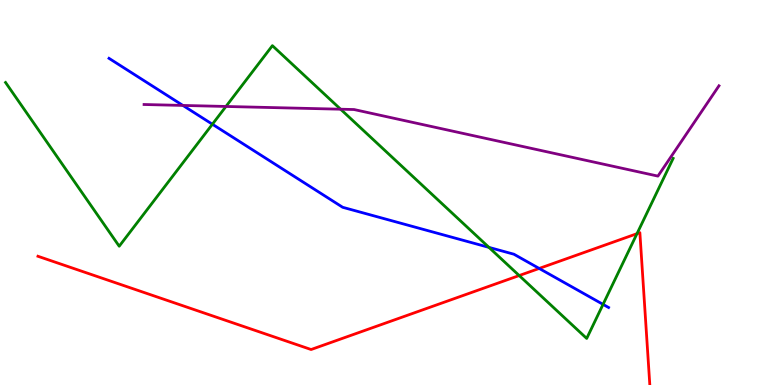[{'lines': ['blue', 'red'], 'intersections': [{'x': 6.96, 'y': 3.03}]}, {'lines': ['green', 'red'], 'intersections': [{'x': 6.7, 'y': 2.84}, {'x': 8.22, 'y': 3.93}]}, {'lines': ['purple', 'red'], 'intersections': []}, {'lines': ['blue', 'green'], 'intersections': [{'x': 2.74, 'y': 6.77}, {'x': 6.31, 'y': 3.57}, {'x': 7.78, 'y': 2.09}]}, {'lines': ['blue', 'purple'], 'intersections': [{'x': 2.36, 'y': 7.26}]}, {'lines': ['green', 'purple'], 'intersections': [{'x': 2.92, 'y': 7.23}, {'x': 4.39, 'y': 7.16}]}]